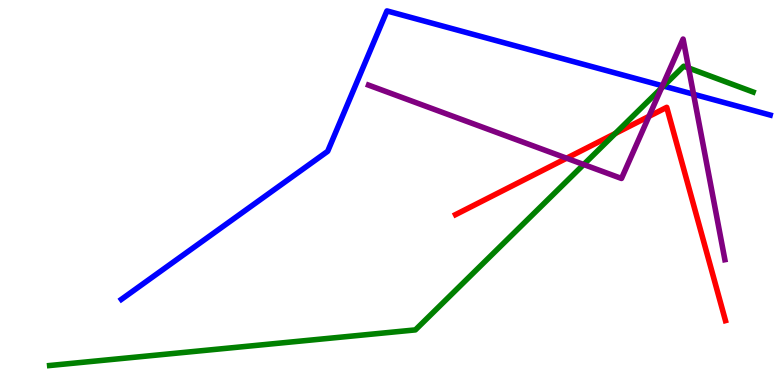[{'lines': ['blue', 'red'], 'intersections': []}, {'lines': ['green', 'red'], 'intersections': [{'x': 7.94, 'y': 6.53}]}, {'lines': ['purple', 'red'], 'intersections': [{'x': 7.31, 'y': 5.89}, {'x': 8.37, 'y': 6.98}]}, {'lines': ['blue', 'green'], 'intersections': [{'x': 8.56, 'y': 7.76}]}, {'lines': ['blue', 'purple'], 'intersections': [{'x': 8.55, 'y': 7.77}, {'x': 8.95, 'y': 7.55}]}, {'lines': ['green', 'purple'], 'intersections': [{'x': 7.53, 'y': 5.73}, {'x': 8.53, 'y': 7.71}, {'x': 8.88, 'y': 8.23}]}]